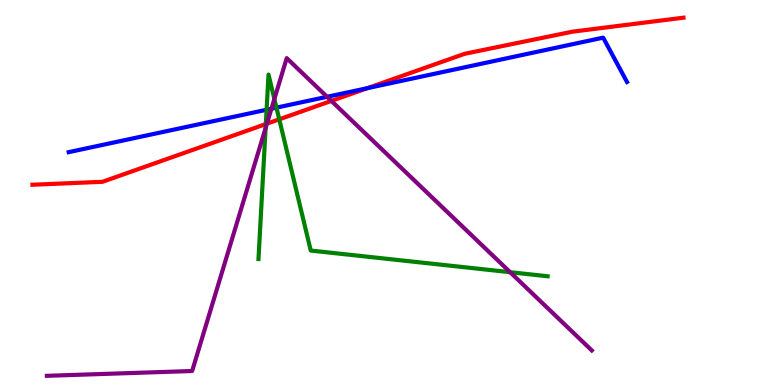[{'lines': ['blue', 'red'], 'intersections': [{'x': 4.74, 'y': 7.71}]}, {'lines': ['green', 'red'], 'intersections': [{'x': 3.43, 'y': 6.78}, {'x': 3.6, 'y': 6.9}]}, {'lines': ['purple', 'red'], 'intersections': [{'x': 3.44, 'y': 6.79}, {'x': 4.28, 'y': 7.38}]}, {'lines': ['blue', 'green'], 'intersections': [{'x': 3.44, 'y': 7.15}, {'x': 3.57, 'y': 7.2}]}, {'lines': ['blue', 'purple'], 'intersections': [{'x': 3.5, 'y': 7.18}, {'x': 4.22, 'y': 7.49}]}, {'lines': ['green', 'purple'], 'intersections': [{'x': 3.43, 'y': 6.68}, {'x': 3.54, 'y': 7.43}, {'x': 6.58, 'y': 2.93}]}]